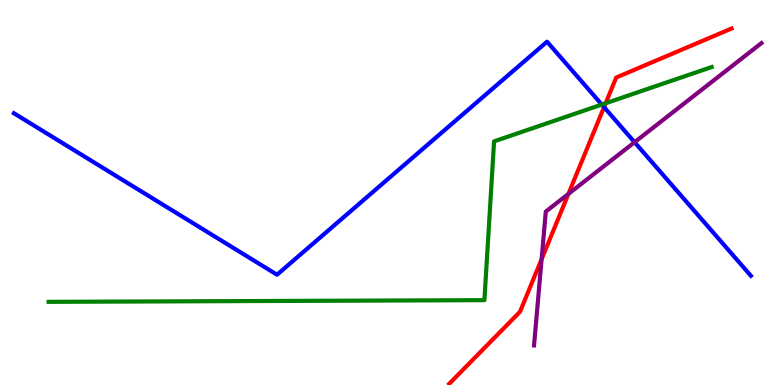[{'lines': ['blue', 'red'], 'intersections': [{'x': 7.79, 'y': 7.22}]}, {'lines': ['green', 'red'], 'intersections': [{'x': 7.81, 'y': 7.32}]}, {'lines': ['purple', 'red'], 'intersections': [{'x': 6.99, 'y': 3.27}, {'x': 7.33, 'y': 4.96}]}, {'lines': ['blue', 'green'], 'intersections': [{'x': 7.77, 'y': 7.28}]}, {'lines': ['blue', 'purple'], 'intersections': [{'x': 8.19, 'y': 6.31}]}, {'lines': ['green', 'purple'], 'intersections': []}]